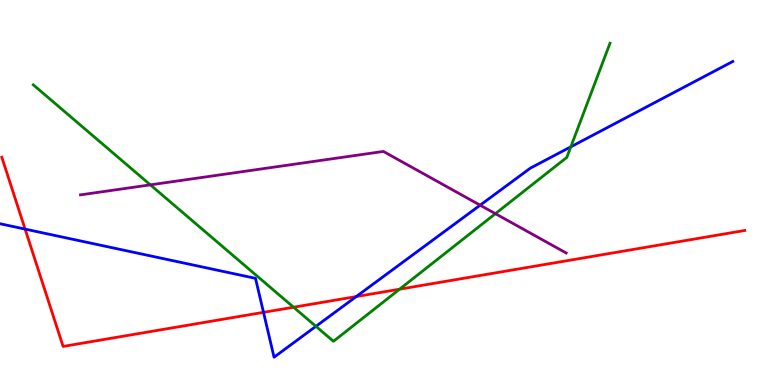[{'lines': ['blue', 'red'], 'intersections': [{'x': 0.324, 'y': 4.05}, {'x': 3.4, 'y': 1.89}, {'x': 4.6, 'y': 2.3}]}, {'lines': ['green', 'red'], 'intersections': [{'x': 3.79, 'y': 2.02}, {'x': 5.16, 'y': 2.49}]}, {'lines': ['purple', 'red'], 'intersections': []}, {'lines': ['blue', 'green'], 'intersections': [{'x': 4.08, 'y': 1.52}, {'x': 7.37, 'y': 6.19}]}, {'lines': ['blue', 'purple'], 'intersections': [{'x': 6.2, 'y': 4.67}]}, {'lines': ['green', 'purple'], 'intersections': [{'x': 1.94, 'y': 5.2}, {'x': 6.39, 'y': 4.45}]}]